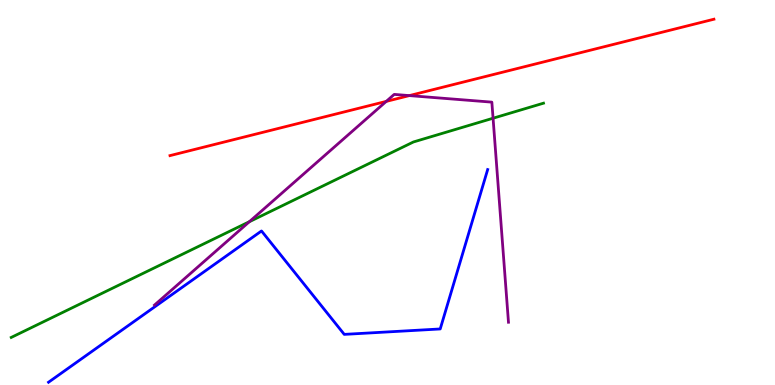[{'lines': ['blue', 'red'], 'intersections': []}, {'lines': ['green', 'red'], 'intersections': []}, {'lines': ['purple', 'red'], 'intersections': [{'x': 4.98, 'y': 7.37}, {'x': 5.28, 'y': 7.52}]}, {'lines': ['blue', 'green'], 'intersections': []}, {'lines': ['blue', 'purple'], 'intersections': []}, {'lines': ['green', 'purple'], 'intersections': [{'x': 3.22, 'y': 4.24}, {'x': 6.36, 'y': 6.93}]}]